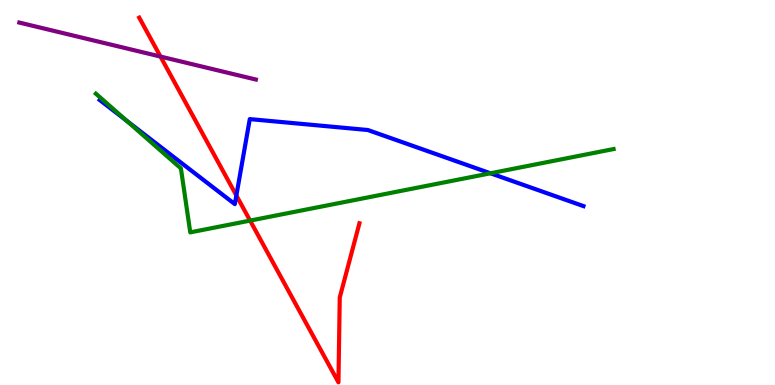[{'lines': ['blue', 'red'], 'intersections': [{'x': 3.05, 'y': 4.92}]}, {'lines': ['green', 'red'], 'intersections': [{'x': 3.23, 'y': 4.27}]}, {'lines': ['purple', 'red'], 'intersections': [{'x': 2.07, 'y': 8.53}]}, {'lines': ['blue', 'green'], 'intersections': [{'x': 1.64, 'y': 6.86}, {'x': 6.33, 'y': 5.5}]}, {'lines': ['blue', 'purple'], 'intersections': []}, {'lines': ['green', 'purple'], 'intersections': []}]